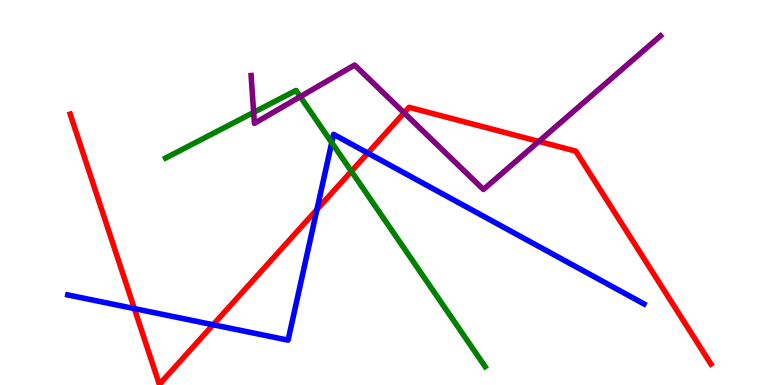[{'lines': ['blue', 'red'], 'intersections': [{'x': 1.73, 'y': 1.98}, {'x': 2.75, 'y': 1.57}, {'x': 4.09, 'y': 4.56}, {'x': 4.75, 'y': 6.02}]}, {'lines': ['green', 'red'], 'intersections': [{'x': 4.53, 'y': 5.55}]}, {'lines': ['purple', 'red'], 'intersections': [{'x': 5.21, 'y': 7.07}, {'x': 6.95, 'y': 6.33}]}, {'lines': ['blue', 'green'], 'intersections': [{'x': 4.28, 'y': 6.3}]}, {'lines': ['blue', 'purple'], 'intersections': []}, {'lines': ['green', 'purple'], 'intersections': [{'x': 3.27, 'y': 7.08}, {'x': 3.87, 'y': 7.49}]}]